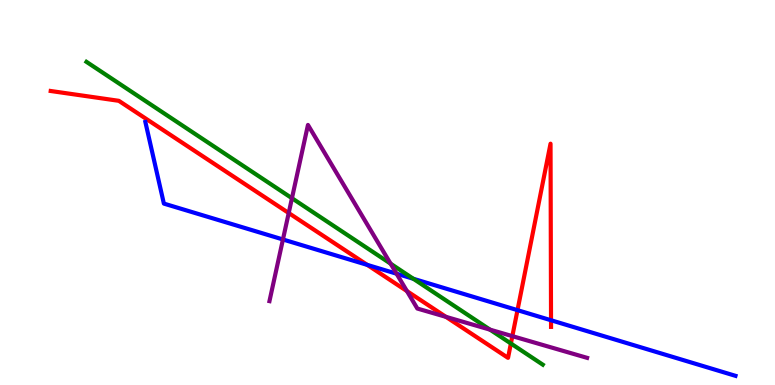[{'lines': ['blue', 'red'], 'intersections': [{'x': 4.74, 'y': 3.12}, {'x': 6.68, 'y': 1.94}, {'x': 7.11, 'y': 1.68}]}, {'lines': ['green', 'red'], 'intersections': [{'x': 6.59, 'y': 1.08}]}, {'lines': ['purple', 'red'], 'intersections': [{'x': 3.73, 'y': 4.47}, {'x': 5.25, 'y': 2.44}, {'x': 5.75, 'y': 1.77}, {'x': 6.61, 'y': 1.27}]}, {'lines': ['blue', 'green'], 'intersections': [{'x': 5.33, 'y': 2.76}]}, {'lines': ['blue', 'purple'], 'intersections': [{'x': 3.65, 'y': 3.78}, {'x': 5.12, 'y': 2.89}]}, {'lines': ['green', 'purple'], 'intersections': [{'x': 3.77, 'y': 4.85}, {'x': 5.04, 'y': 3.15}, {'x': 6.32, 'y': 1.44}]}]